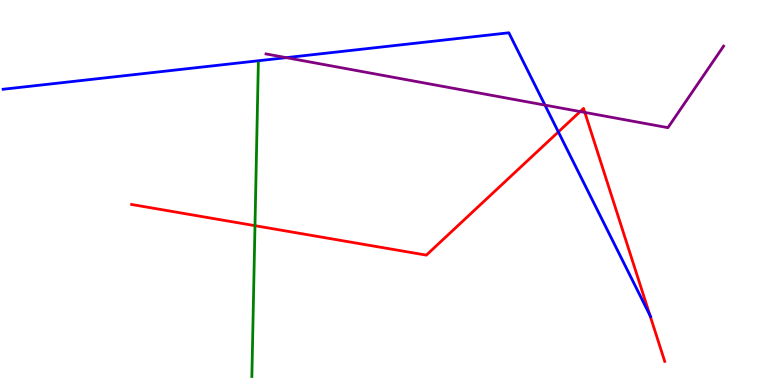[{'lines': ['blue', 'red'], 'intersections': [{'x': 7.2, 'y': 6.57}, {'x': 8.39, 'y': 1.81}]}, {'lines': ['green', 'red'], 'intersections': [{'x': 3.29, 'y': 4.14}]}, {'lines': ['purple', 'red'], 'intersections': [{'x': 7.49, 'y': 7.1}, {'x': 7.55, 'y': 7.08}]}, {'lines': ['blue', 'green'], 'intersections': []}, {'lines': ['blue', 'purple'], 'intersections': [{'x': 3.69, 'y': 8.5}, {'x': 7.03, 'y': 7.27}]}, {'lines': ['green', 'purple'], 'intersections': []}]